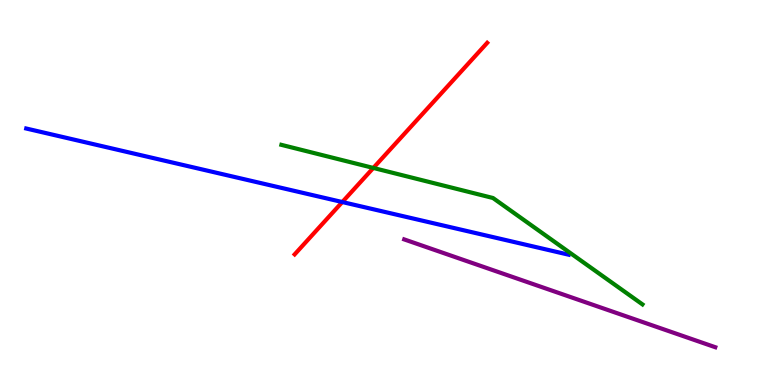[{'lines': ['blue', 'red'], 'intersections': [{'x': 4.42, 'y': 4.75}]}, {'lines': ['green', 'red'], 'intersections': [{'x': 4.82, 'y': 5.64}]}, {'lines': ['purple', 'red'], 'intersections': []}, {'lines': ['blue', 'green'], 'intersections': []}, {'lines': ['blue', 'purple'], 'intersections': []}, {'lines': ['green', 'purple'], 'intersections': []}]